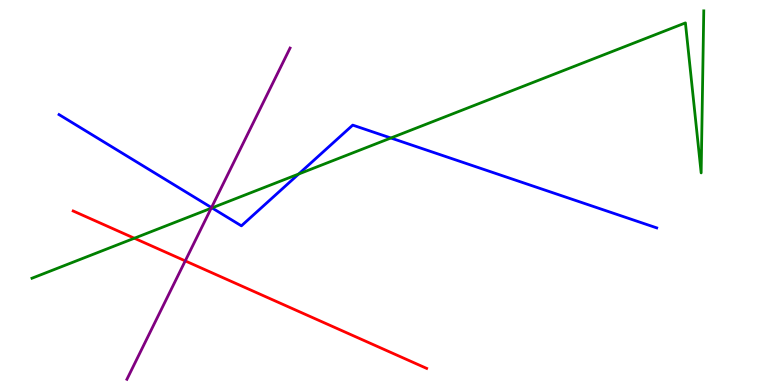[{'lines': ['blue', 'red'], 'intersections': []}, {'lines': ['green', 'red'], 'intersections': [{'x': 1.73, 'y': 3.81}]}, {'lines': ['purple', 'red'], 'intersections': [{'x': 2.39, 'y': 3.22}]}, {'lines': ['blue', 'green'], 'intersections': [{'x': 2.74, 'y': 4.6}, {'x': 3.85, 'y': 5.48}, {'x': 5.04, 'y': 6.42}]}, {'lines': ['blue', 'purple'], 'intersections': [{'x': 2.73, 'y': 4.61}]}, {'lines': ['green', 'purple'], 'intersections': [{'x': 2.72, 'y': 4.59}]}]